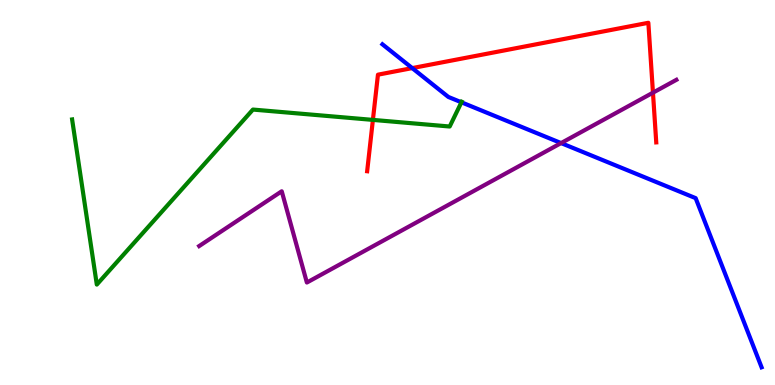[{'lines': ['blue', 'red'], 'intersections': [{'x': 5.32, 'y': 8.23}]}, {'lines': ['green', 'red'], 'intersections': [{'x': 4.81, 'y': 6.89}]}, {'lines': ['purple', 'red'], 'intersections': [{'x': 8.43, 'y': 7.59}]}, {'lines': ['blue', 'green'], 'intersections': [{'x': 5.95, 'y': 7.34}]}, {'lines': ['blue', 'purple'], 'intersections': [{'x': 7.24, 'y': 6.28}]}, {'lines': ['green', 'purple'], 'intersections': []}]